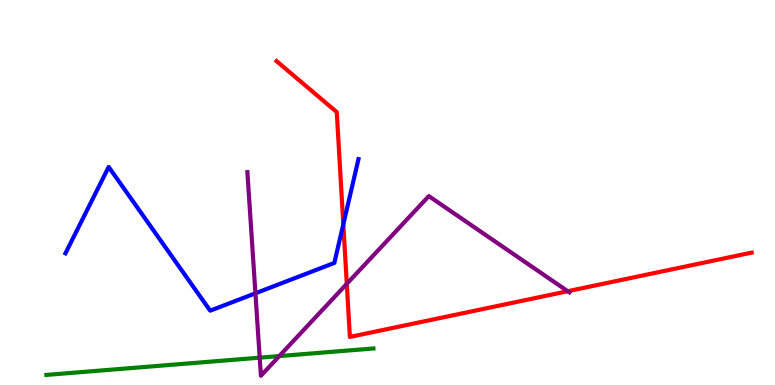[{'lines': ['blue', 'red'], 'intersections': [{'x': 4.43, 'y': 4.17}]}, {'lines': ['green', 'red'], 'intersections': []}, {'lines': ['purple', 'red'], 'intersections': [{'x': 4.47, 'y': 2.63}, {'x': 7.33, 'y': 2.44}]}, {'lines': ['blue', 'green'], 'intersections': []}, {'lines': ['blue', 'purple'], 'intersections': [{'x': 3.3, 'y': 2.38}]}, {'lines': ['green', 'purple'], 'intersections': [{'x': 3.35, 'y': 0.71}, {'x': 3.6, 'y': 0.751}]}]